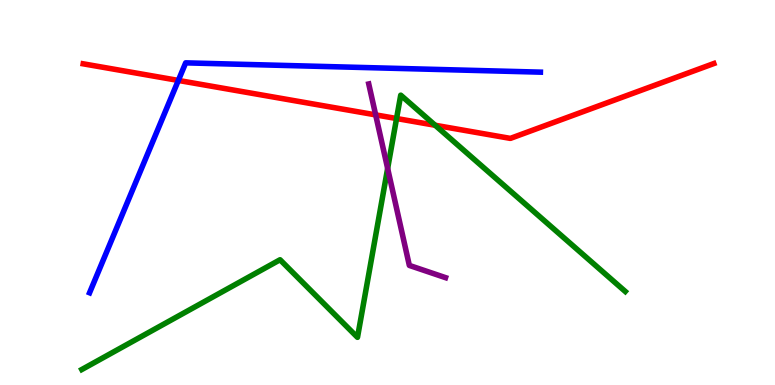[{'lines': ['blue', 'red'], 'intersections': [{'x': 2.3, 'y': 7.91}]}, {'lines': ['green', 'red'], 'intersections': [{'x': 5.12, 'y': 6.92}, {'x': 5.61, 'y': 6.75}]}, {'lines': ['purple', 'red'], 'intersections': [{'x': 4.85, 'y': 7.02}]}, {'lines': ['blue', 'green'], 'intersections': []}, {'lines': ['blue', 'purple'], 'intersections': []}, {'lines': ['green', 'purple'], 'intersections': [{'x': 5.0, 'y': 5.63}]}]